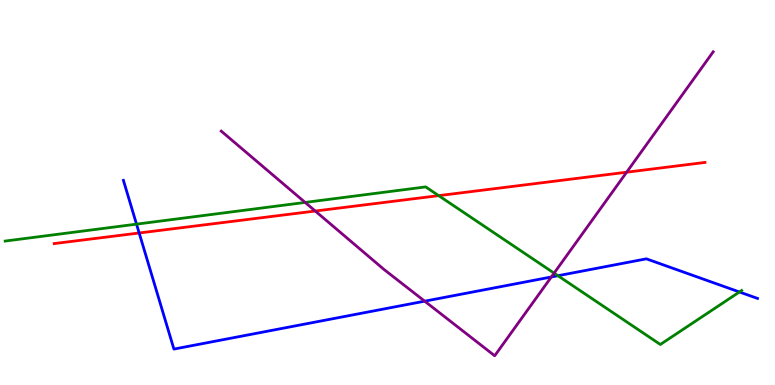[{'lines': ['blue', 'red'], 'intersections': [{'x': 1.8, 'y': 3.95}]}, {'lines': ['green', 'red'], 'intersections': [{'x': 5.66, 'y': 4.92}]}, {'lines': ['purple', 'red'], 'intersections': [{'x': 4.07, 'y': 4.52}, {'x': 8.09, 'y': 5.53}]}, {'lines': ['blue', 'green'], 'intersections': [{'x': 1.76, 'y': 4.18}, {'x': 7.2, 'y': 2.84}, {'x': 9.54, 'y': 2.42}]}, {'lines': ['blue', 'purple'], 'intersections': [{'x': 5.48, 'y': 2.18}, {'x': 7.11, 'y': 2.81}]}, {'lines': ['green', 'purple'], 'intersections': [{'x': 3.94, 'y': 4.74}, {'x': 7.15, 'y': 2.91}]}]